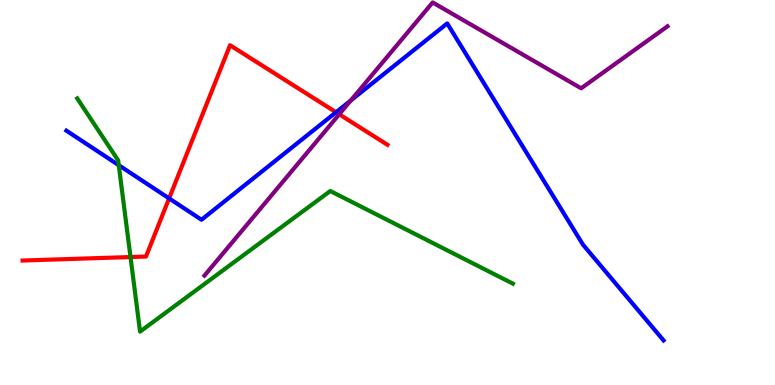[{'lines': ['blue', 'red'], 'intersections': [{'x': 2.18, 'y': 4.85}, {'x': 4.34, 'y': 7.08}]}, {'lines': ['green', 'red'], 'intersections': [{'x': 1.68, 'y': 3.32}]}, {'lines': ['purple', 'red'], 'intersections': [{'x': 4.38, 'y': 7.03}]}, {'lines': ['blue', 'green'], 'intersections': [{'x': 1.53, 'y': 5.71}]}, {'lines': ['blue', 'purple'], 'intersections': [{'x': 4.53, 'y': 7.39}]}, {'lines': ['green', 'purple'], 'intersections': []}]